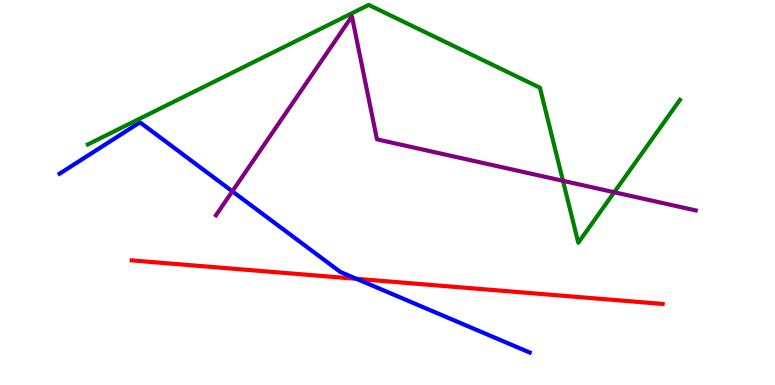[{'lines': ['blue', 'red'], 'intersections': [{'x': 4.6, 'y': 2.76}]}, {'lines': ['green', 'red'], 'intersections': []}, {'lines': ['purple', 'red'], 'intersections': []}, {'lines': ['blue', 'green'], 'intersections': []}, {'lines': ['blue', 'purple'], 'intersections': [{'x': 3.0, 'y': 5.03}]}, {'lines': ['green', 'purple'], 'intersections': [{'x': 7.26, 'y': 5.3}, {'x': 7.93, 'y': 5.01}]}]